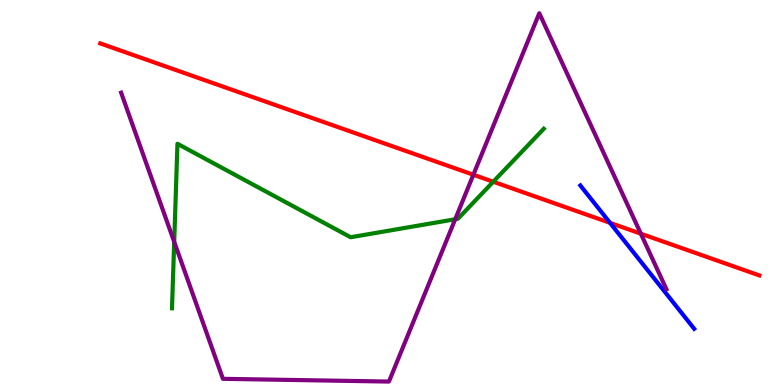[{'lines': ['blue', 'red'], 'intersections': [{'x': 7.87, 'y': 4.21}]}, {'lines': ['green', 'red'], 'intersections': [{'x': 6.36, 'y': 5.28}]}, {'lines': ['purple', 'red'], 'intersections': [{'x': 6.11, 'y': 5.46}, {'x': 8.27, 'y': 3.93}]}, {'lines': ['blue', 'green'], 'intersections': []}, {'lines': ['blue', 'purple'], 'intersections': []}, {'lines': ['green', 'purple'], 'intersections': [{'x': 2.25, 'y': 3.72}, {'x': 5.87, 'y': 4.31}]}]